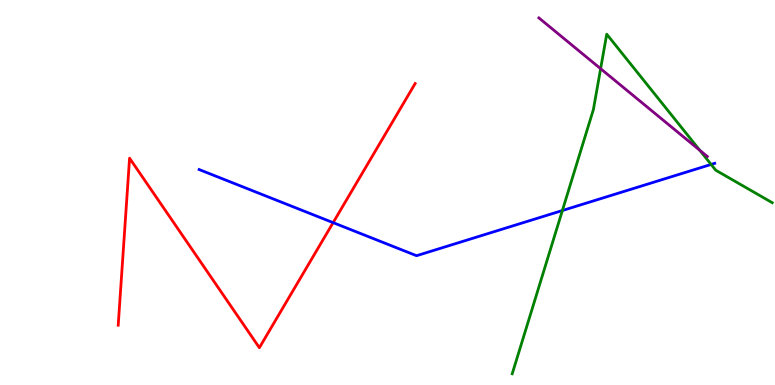[{'lines': ['blue', 'red'], 'intersections': [{'x': 4.3, 'y': 4.22}]}, {'lines': ['green', 'red'], 'intersections': []}, {'lines': ['purple', 'red'], 'intersections': []}, {'lines': ['blue', 'green'], 'intersections': [{'x': 7.26, 'y': 4.53}, {'x': 9.18, 'y': 5.73}]}, {'lines': ['blue', 'purple'], 'intersections': []}, {'lines': ['green', 'purple'], 'intersections': [{'x': 7.75, 'y': 8.22}, {'x': 9.03, 'y': 6.1}]}]